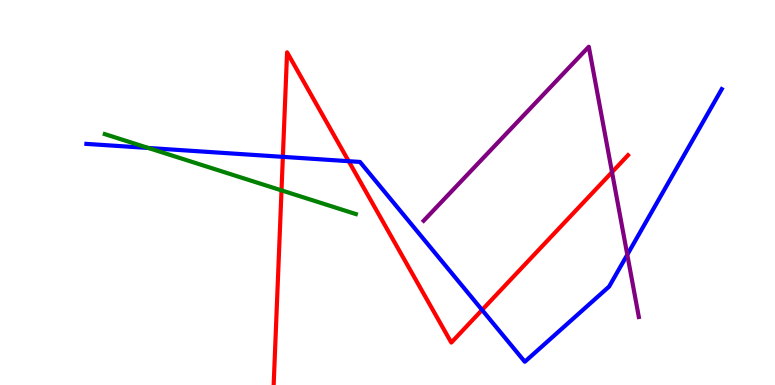[{'lines': ['blue', 'red'], 'intersections': [{'x': 3.65, 'y': 5.93}, {'x': 4.5, 'y': 5.81}, {'x': 6.22, 'y': 1.95}]}, {'lines': ['green', 'red'], 'intersections': [{'x': 3.63, 'y': 5.05}]}, {'lines': ['purple', 'red'], 'intersections': [{'x': 7.9, 'y': 5.53}]}, {'lines': ['blue', 'green'], 'intersections': [{'x': 1.91, 'y': 6.16}]}, {'lines': ['blue', 'purple'], 'intersections': [{'x': 8.09, 'y': 3.38}]}, {'lines': ['green', 'purple'], 'intersections': []}]